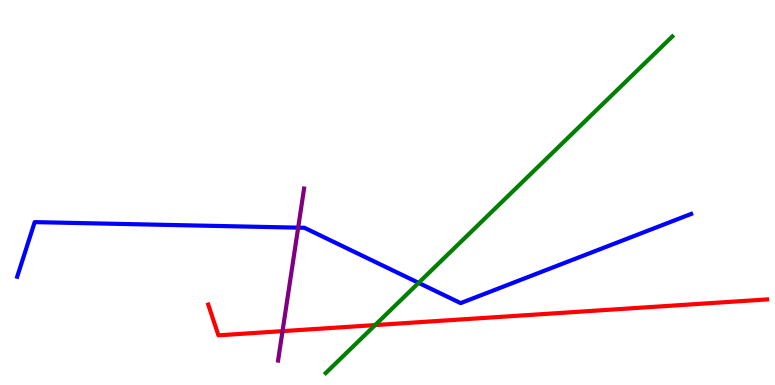[{'lines': ['blue', 'red'], 'intersections': []}, {'lines': ['green', 'red'], 'intersections': [{'x': 4.84, 'y': 1.56}]}, {'lines': ['purple', 'red'], 'intersections': [{'x': 3.65, 'y': 1.4}]}, {'lines': ['blue', 'green'], 'intersections': [{'x': 5.4, 'y': 2.65}]}, {'lines': ['blue', 'purple'], 'intersections': [{'x': 3.85, 'y': 4.09}]}, {'lines': ['green', 'purple'], 'intersections': []}]